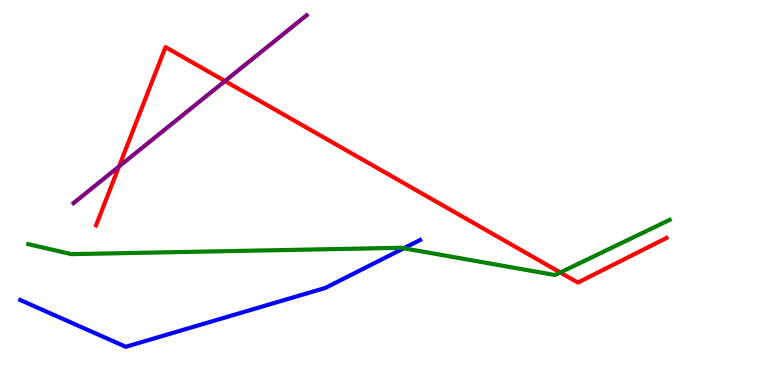[{'lines': ['blue', 'red'], 'intersections': []}, {'lines': ['green', 'red'], 'intersections': [{'x': 7.23, 'y': 2.92}]}, {'lines': ['purple', 'red'], 'intersections': [{'x': 1.54, 'y': 5.68}, {'x': 2.9, 'y': 7.89}]}, {'lines': ['blue', 'green'], 'intersections': [{'x': 5.21, 'y': 3.55}]}, {'lines': ['blue', 'purple'], 'intersections': []}, {'lines': ['green', 'purple'], 'intersections': []}]